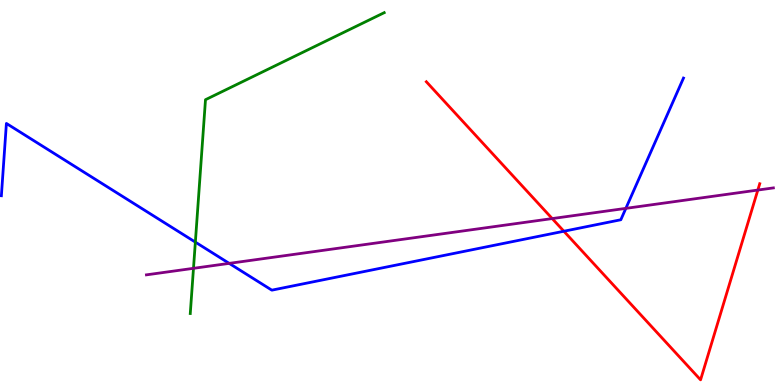[{'lines': ['blue', 'red'], 'intersections': [{'x': 7.28, 'y': 3.99}]}, {'lines': ['green', 'red'], 'intersections': []}, {'lines': ['purple', 'red'], 'intersections': [{'x': 7.13, 'y': 4.32}, {'x': 9.78, 'y': 5.06}]}, {'lines': ['blue', 'green'], 'intersections': [{'x': 2.52, 'y': 3.71}]}, {'lines': ['blue', 'purple'], 'intersections': [{'x': 2.96, 'y': 3.16}, {'x': 8.08, 'y': 4.59}]}, {'lines': ['green', 'purple'], 'intersections': [{'x': 2.5, 'y': 3.03}]}]